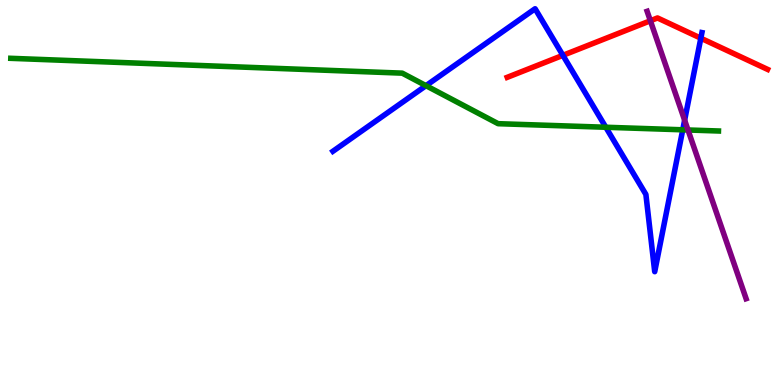[{'lines': ['blue', 'red'], 'intersections': [{'x': 7.26, 'y': 8.56}, {'x': 9.04, 'y': 9.01}]}, {'lines': ['green', 'red'], 'intersections': []}, {'lines': ['purple', 'red'], 'intersections': [{'x': 8.39, 'y': 9.46}]}, {'lines': ['blue', 'green'], 'intersections': [{'x': 5.5, 'y': 7.77}, {'x': 7.82, 'y': 6.69}, {'x': 8.81, 'y': 6.63}]}, {'lines': ['blue', 'purple'], 'intersections': [{'x': 8.83, 'y': 6.88}]}, {'lines': ['green', 'purple'], 'intersections': [{'x': 8.88, 'y': 6.62}]}]